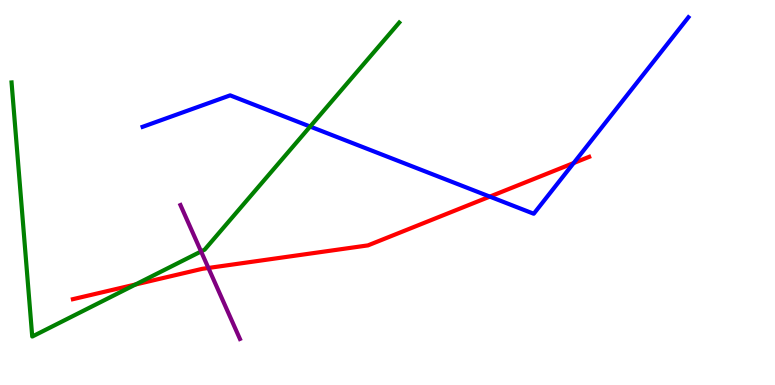[{'lines': ['blue', 'red'], 'intersections': [{'x': 6.32, 'y': 4.89}, {'x': 7.4, 'y': 5.77}]}, {'lines': ['green', 'red'], 'intersections': [{'x': 1.75, 'y': 2.61}]}, {'lines': ['purple', 'red'], 'intersections': [{'x': 2.69, 'y': 3.04}]}, {'lines': ['blue', 'green'], 'intersections': [{'x': 4.0, 'y': 6.71}]}, {'lines': ['blue', 'purple'], 'intersections': []}, {'lines': ['green', 'purple'], 'intersections': [{'x': 2.59, 'y': 3.47}]}]